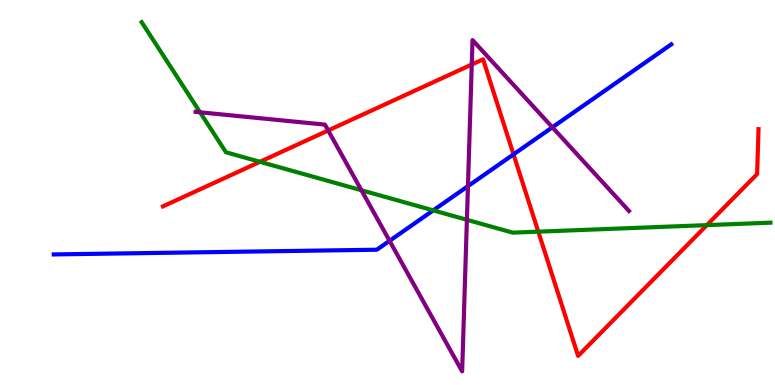[{'lines': ['blue', 'red'], 'intersections': [{'x': 6.63, 'y': 5.99}]}, {'lines': ['green', 'red'], 'intersections': [{'x': 3.35, 'y': 5.8}, {'x': 6.95, 'y': 3.98}, {'x': 9.12, 'y': 4.15}]}, {'lines': ['purple', 'red'], 'intersections': [{'x': 4.23, 'y': 6.61}, {'x': 6.09, 'y': 8.32}]}, {'lines': ['blue', 'green'], 'intersections': [{'x': 5.59, 'y': 4.54}]}, {'lines': ['blue', 'purple'], 'intersections': [{'x': 5.03, 'y': 3.74}, {'x': 6.04, 'y': 5.16}, {'x': 7.13, 'y': 6.69}]}, {'lines': ['green', 'purple'], 'intersections': [{'x': 2.58, 'y': 7.08}, {'x': 4.66, 'y': 5.06}, {'x': 6.02, 'y': 4.29}]}]